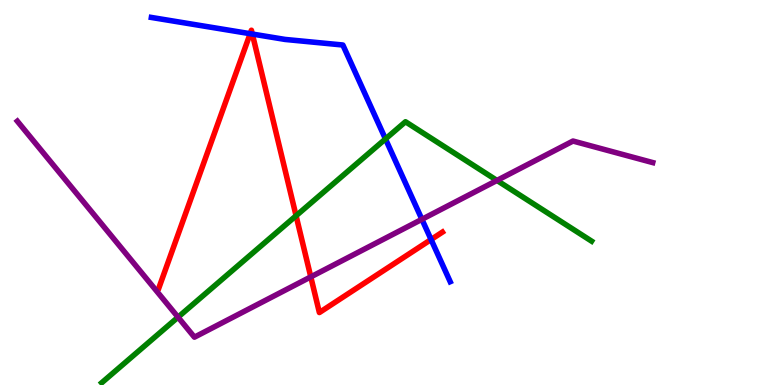[{'lines': ['blue', 'red'], 'intersections': [{'x': 3.23, 'y': 9.12}, {'x': 3.26, 'y': 9.12}, {'x': 5.56, 'y': 3.78}]}, {'lines': ['green', 'red'], 'intersections': [{'x': 3.82, 'y': 4.4}]}, {'lines': ['purple', 'red'], 'intersections': [{'x': 4.01, 'y': 2.81}]}, {'lines': ['blue', 'green'], 'intersections': [{'x': 4.97, 'y': 6.39}]}, {'lines': ['blue', 'purple'], 'intersections': [{'x': 5.44, 'y': 4.3}]}, {'lines': ['green', 'purple'], 'intersections': [{'x': 2.3, 'y': 1.76}, {'x': 6.41, 'y': 5.31}]}]